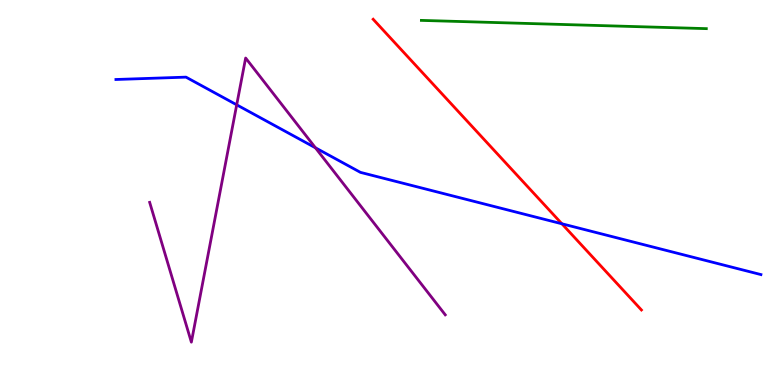[{'lines': ['blue', 'red'], 'intersections': [{'x': 7.25, 'y': 4.19}]}, {'lines': ['green', 'red'], 'intersections': []}, {'lines': ['purple', 'red'], 'intersections': []}, {'lines': ['blue', 'green'], 'intersections': []}, {'lines': ['blue', 'purple'], 'intersections': [{'x': 3.05, 'y': 7.28}, {'x': 4.07, 'y': 6.16}]}, {'lines': ['green', 'purple'], 'intersections': []}]